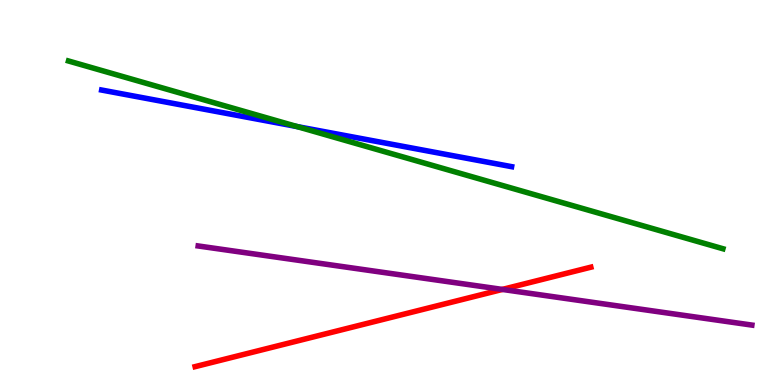[{'lines': ['blue', 'red'], 'intersections': []}, {'lines': ['green', 'red'], 'intersections': []}, {'lines': ['purple', 'red'], 'intersections': [{'x': 6.48, 'y': 2.48}]}, {'lines': ['blue', 'green'], 'intersections': [{'x': 3.83, 'y': 6.71}]}, {'lines': ['blue', 'purple'], 'intersections': []}, {'lines': ['green', 'purple'], 'intersections': []}]